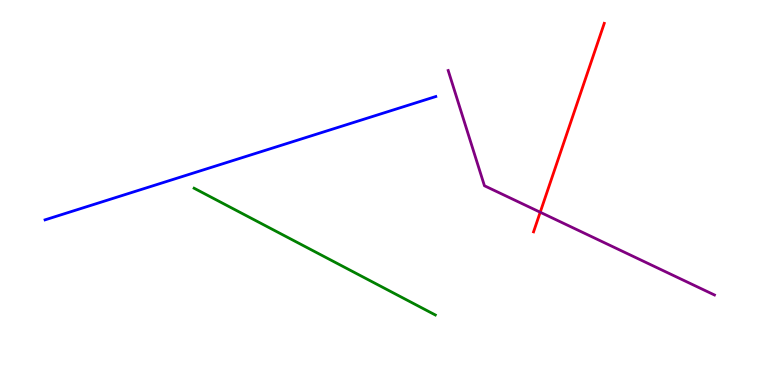[{'lines': ['blue', 'red'], 'intersections': []}, {'lines': ['green', 'red'], 'intersections': []}, {'lines': ['purple', 'red'], 'intersections': [{'x': 6.97, 'y': 4.49}]}, {'lines': ['blue', 'green'], 'intersections': []}, {'lines': ['blue', 'purple'], 'intersections': []}, {'lines': ['green', 'purple'], 'intersections': []}]